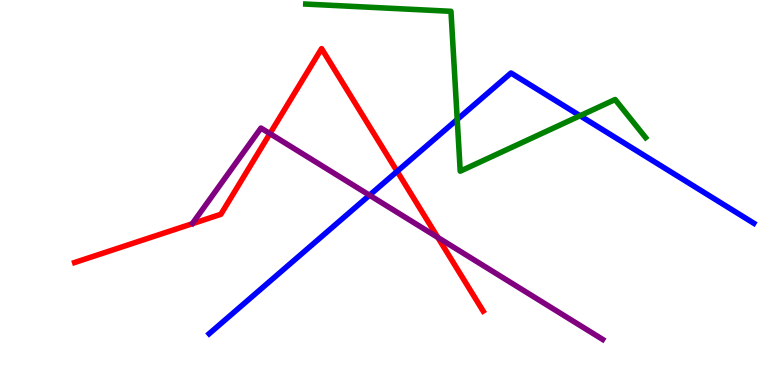[{'lines': ['blue', 'red'], 'intersections': [{'x': 5.12, 'y': 5.55}]}, {'lines': ['green', 'red'], 'intersections': []}, {'lines': ['purple', 'red'], 'intersections': [{'x': 3.48, 'y': 6.53}, {'x': 5.65, 'y': 3.83}]}, {'lines': ['blue', 'green'], 'intersections': [{'x': 5.9, 'y': 6.9}, {'x': 7.48, 'y': 6.99}]}, {'lines': ['blue', 'purple'], 'intersections': [{'x': 4.77, 'y': 4.93}]}, {'lines': ['green', 'purple'], 'intersections': []}]